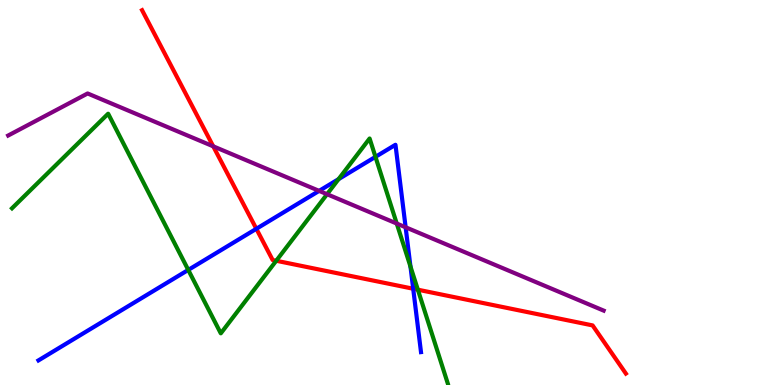[{'lines': ['blue', 'red'], 'intersections': [{'x': 3.31, 'y': 4.06}, {'x': 5.33, 'y': 2.5}]}, {'lines': ['green', 'red'], 'intersections': [{'x': 3.56, 'y': 3.23}, {'x': 5.39, 'y': 2.48}]}, {'lines': ['purple', 'red'], 'intersections': [{'x': 2.75, 'y': 6.2}]}, {'lines': ['blue', 'green'], 'intersections': [{'x': 2.43, 'y': 2.99}, {'x': 4.37, 'y': 5.35}, {'x': 4.84, 'y': 5.93}, {'x': 5.3, 'y': 3.08}]}, {'lines': ['blue', 'purple'], 'intersections': [{'x': 4.12, 'y': 5.04}, {'x': 5.23, 'y': 4.1}]}, {'lines': ['green', 'purple'], 'intersections': [{'x': 4.22, 'y': 4.96}, {'x': 5.12, 'y': 4.19}]}]